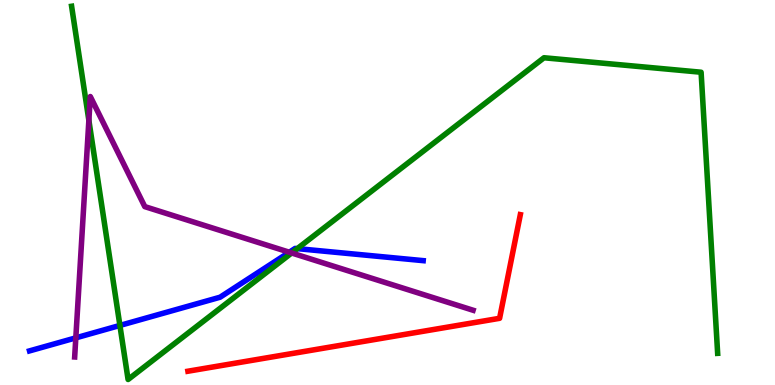[{'lines': ['blue', 'red'], 'intersections': []}, {'lines': ['green', 'red'], 'intersections': []}, {'lines': ['purple', 'red'], 'intersections': []}, {'lines': ['blue', 'green'], 'intersections': [{'x': 1.55, 'y': 1.55}, {'x': 3.84, 'y': 3.54}]}, {'lines': ['blue', 'purple'], 'intersections': [{'x': 0.978, 'y': 1.22}, {'x': 3.73, 'y': 3.45}]}, {'lines': ['green', 'purple'], 'intersections': [{'x': 1.15, 'y': 6.87}, {'x': 3.76, 'y': 3.43}]}]